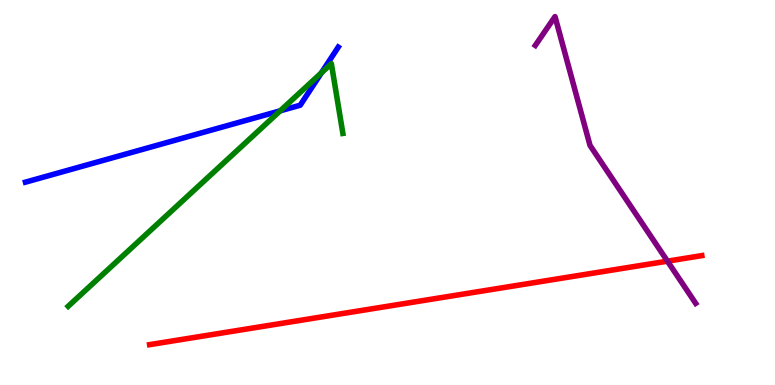[{'lines': ['blue', 'red'], 'intersections': []}, {'lines': ['green', 'red'], 'intersections': []}, {'lines': ['purple', 'red'], 'intersections': [{'x': 8.61, 'y': 3.22}]}, {'lines': ['blue', 'green'], 'intersections': [{'x': 3.62, 'y': 7.12}, {'x': 4.15, 'y': 8.11}]}, {'lines': ['blue', 'purple'], 'intersections': []}, {'lines': ['green', 'purple'], 'intersections': []}]